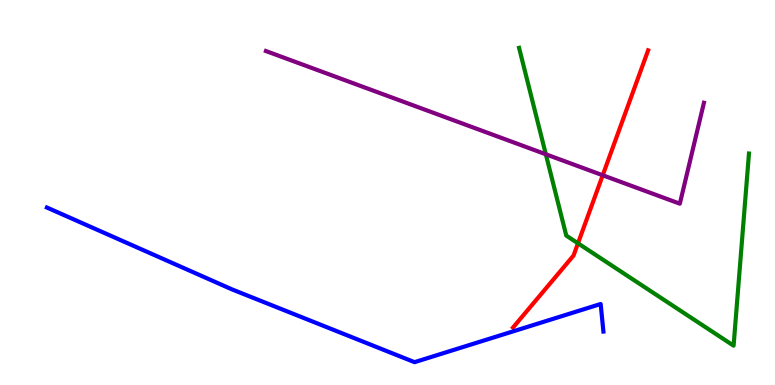[{'lines': ['blue', 'red'], 'intersections': []}, {'lines': ['green', 'red'], 'intersections': [{'x': 7.46, 'y': 3.68}]}, {'lines': ['purple', 'red'], 'intersections': [{'x': 7.78, 'y': 5.45}]}, {'lines': ['blue', 'green'], 'intersections': []}, {'lines': ['blue', 'purple'], 'intersections': []}, {'lines': ['green', 'purple'], 'intersections': [{'x': 7.04, 'y': 5.99}]}]